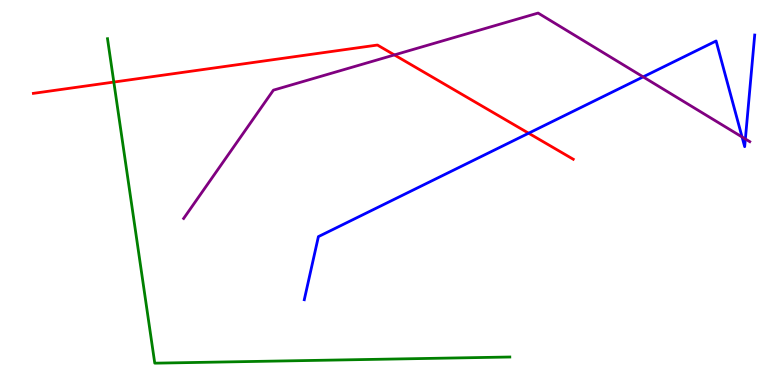[{'lines': ['blue', 'red'], 'intersections': [{'x': 6.82, 'y': 6.54}]}, {'lines': ['green', 'red'], 'intersections': [{'x': 1.47, 'y': 7.87}]}, {'lines': ['purple', 'red'], 'intersections': [{'x': 5.09, 'y': 8.57}]}, {'lines': ['blue', 'green'], 'intersections': []}, {'lines': ['blue', 'purple'], 'intersections': [{'x': 8.3, 'y': 8.0}, {'x': 9.57, 'y': 6.44}, {'x': 9.62, 'y': 6.39}]}, {'lines': ['green', 'purple'], 'intersections': []}]